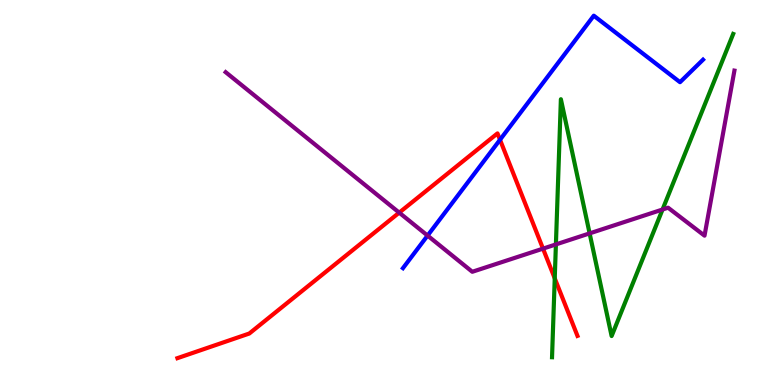[{'lines': ['blue', 'red'], 'intersections': [{'x': 6.45, 'y': 6.37}]}, {'lines': ['green', 'red'], 'intersections': [{'x': 7.16, 'y': 2.77}]}, {'lines': ['purple', 'red'], 'intersections': [{'x': 5.15, 'y': 4.48}, {'x': 7.01, 'y': 3.54}]}, {'lines': ['blue', 'green'], 'intersections': []}, {'lines': ['blue', 'purple'], 'intersections': [{'x': 5.52, 'y': 3.88}]}, {'lines': ['green', 'purple'], 'intersections': [{'x': 7.17, 'y': 3.65}, {'x': 7.61, 'y': 3.94}, {'x': 8.55, 'y': 4.56}]}]